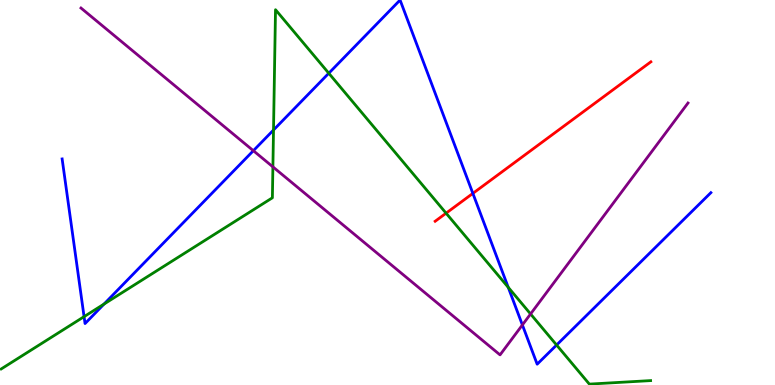[{'lines': ['blue', 'red'], 'intersections': [{'x': 6.1, 'y': 4.98}]}, {'lines': ['green', 'red'], 'intersections': [{'x': 5.76, 'y': 4.46}]}, {'lines': ['purple', 'red'], 'intersections': []}, {'lines': ['blue', 'green'], 'intersections': [{'x': 1.08, 'y': 1.78}, {'x': 1.34, 'y': 2.1}, {'x': 3.53, 'y': 6.62}, {'x': 4.24, 'y': 8.1}, {'x': 6.56, 'y': 2.54}, {'x': 7.18, 'y': 1.04}]}, {'lines': ['blue', 'purple'], 'intersections': [{'x': 3.27, 'y': 6.09}, {'x': 6.74, 'y': 1.56}]}, {'lines': ['green', 'purple'], 'intersections': [{'x': 3.52, 'y': 5.67}, {'x': 6.85, 'y': 1.84}]}]